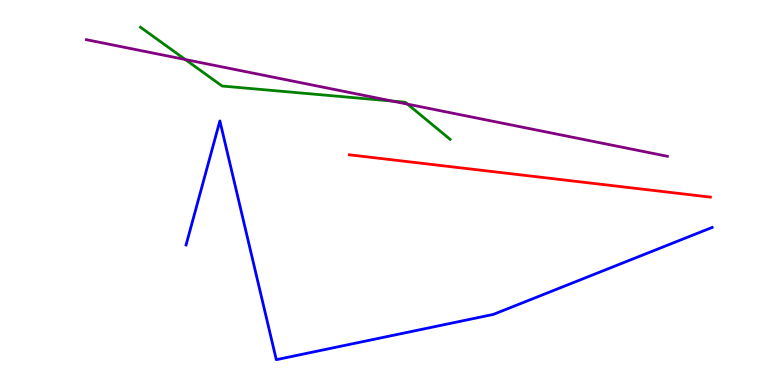[{'lines': ['blue', 'red'], 'intersections': []}, {'lines': ['green', 'red'], 'intersections': []}, {'lines': ['purple', 'red'], 'intersections': []}, {'lines': ['blue', 'green'], 'intersections': []}, {'lines': ['blue', 'purple'], 'intersections': []}, {'lines': ['green', 'purple'], 'intersections': [{'x': 2.39, 'y': 8.45}, {'x': 5.06, 'y': 7.37}, {'x': 5.26, 'y': 7.3}]}]